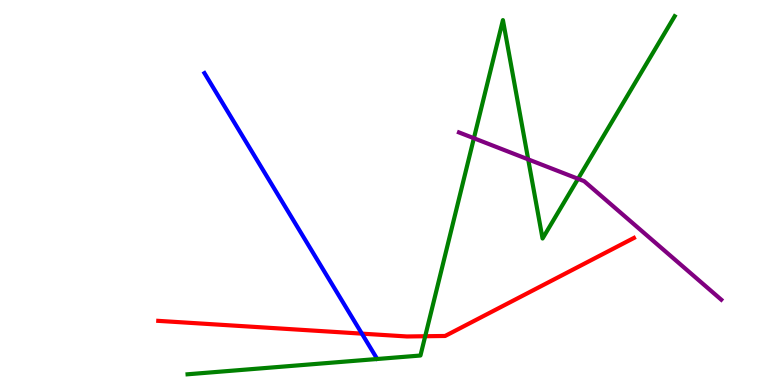[{'lines': ['blue', 'red'], 'intersections': [{'x': 4.67, 'y': 1.33}]}, {'lines': ['green', 'red'], 'intersections': [{'x': 5.49, 'y': 1.27}]}, {'lines': ['purple', 'red'], 'intersections': []}, {'lines': ['blue', 'green'], 'intersections': []}, {'lines': ['blue', 'purple'], 'intersections': []}, {'lines': ['green', 'purple'], 'intersections': [{'x': 6.11, 'y': 6.41}, {'x': 6.82, 'y': 5.86}, {'x': 7.46, 'y': 5.36}]}]